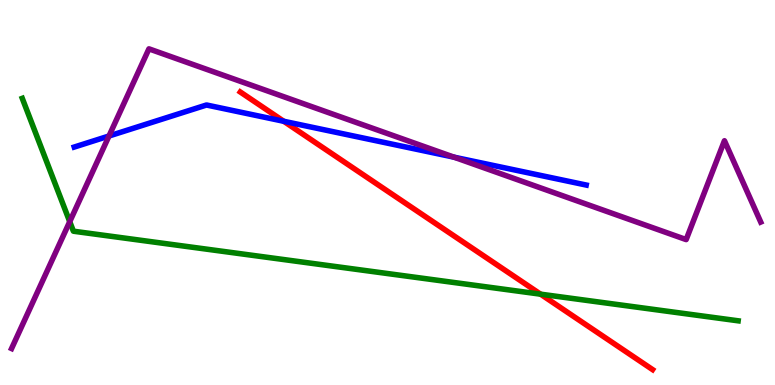[{'lines': ['blue', 'red'], 'intersections': [{'x': 3.66, 'y': 6.85}]}, {'lines': ['green', 'red'], 'intersections': [{'x': 6.97, 'y': 2.36}]}, {'lines': ['purple', 'red'], 'intersections': []}, {'lines': ['blue', 'green'], 'intersections': []}, {'lines': ['blue', 'purple'], 'intersections': [{'x': 1.41, 'y': 6.47}, {'x': 5.86, 'y': 5.92}]}, {'lines': ['green', 'purple'], 'intersections': [{'x': 0.9, 'y': 4.24}]}]